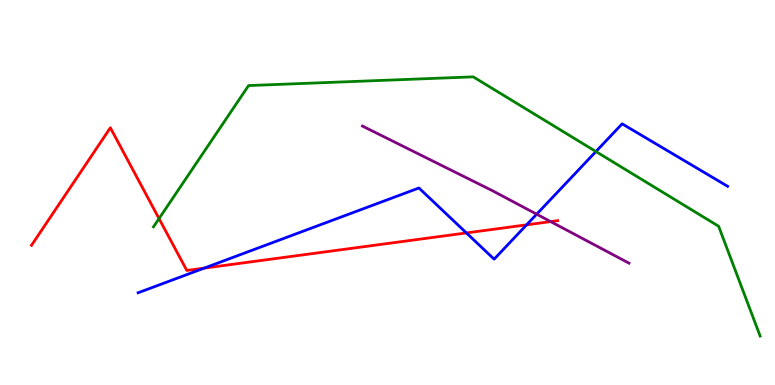[{'lines': ['blue', 'red'], 'intersections': [{'x': 2.63, 'y': 3.04}, {'x': 6.02, 'y': 3.95}, {'x': 6.79, 'y': 4.16}]}, {'lines': ['green', 'red'], 'intersections': [{'x': 2.05, 'y': 4.32}]}, {'lines': ['purple', 'red'], 'intersections': [{'x': 7.11, 'y': 4.24}]}, {'lines': ['blue', 'green'], 'intersections': [{'x': 7.69, 'y': 6.06}]}, {'lines': ['blue', 'purple'], 'intersections': [{'x': 6.92, 'y': 4.44}]}, {'lines': ['green', 'purple'], 'intersections': []}]